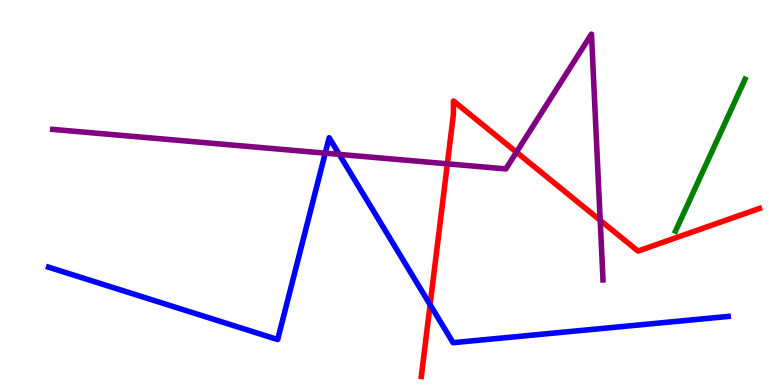[{'lines': ['blue', 'red'], 'intersections': [{'x': 5.55, 'y': 2.09}]}, {'lines': ['green', 'red'], 'intersections': []}, {'lines': ['purple', 'red'], 'intersections': [{'x': 5.77, 'y': 5.75}, {'x': 6.66, 'y': 6.05}, {'x': 7.74, 'y': 4.28}]}, {'lines': ['blue', 'green'], 'intersections': []}, {'lines': ['blue', 'purple'], 'intersections': [{'x': 4.2, 'y': 6.02}, {'x': 4.38, 'y': 5.99}]}, {'lines': ['green', 'purple'], 'intersections': []}]